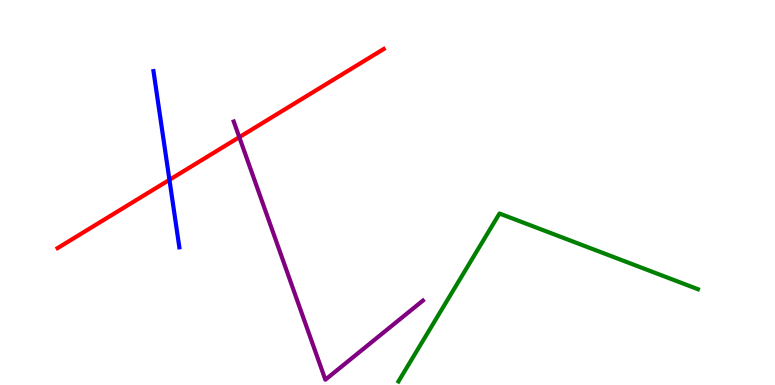[{'lines': ['blue', 'red'], 'intersections': [{'x': 2.19, 'y': 5.33}]}, {'lines': ['green', 'red'], 'intersections': []}, {'lines': ['purple', 'red'], 'intersections': [{'x': 3.09, 'y': 6.44}]}, {'lines': ['blue', 'green'], 'intersections': []}, {'lines': ['blue', 'purple'], 'intersections': []}, {'lines': ['green', 'purple'], 'intersections': []}]